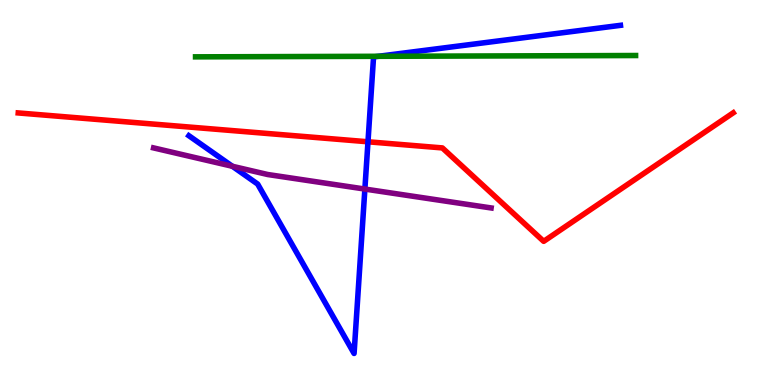[{'lines': ['blue', 'red'], 'intersections': [{'x': 4.75, 'y': 6.32}]}, {'lines': ['green', 'red'], 'intersections': []}, {'lines': ['purple', 'red'], 'intersections': []}, {'lines': ['blue', 'green'], 'intersections': [{'x': 4.88, 'y': 8.54}]}, {'lines': ['blue', 'purple'], 'intersections': [{'x': 3.0, 'y': 5.68}, {'x': 4.71, 'y': 5.09}]}, {'lines': ['green', 'purple'], 'intersections': []}]